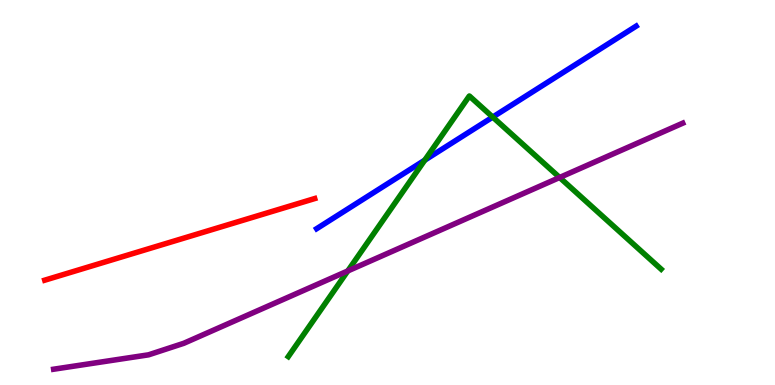[{'lines': ['blue', 'red'], 'intersections': []}, {'lines': ['green', 'red'], 'intersections': []}, {'lines': ['purple', 'red'], 'intersections': []}, {'lines': ['blue', 'green'], 'intersections': [{'x': 5.48, 'y': 5.84}, {'x': 6.36, 'y': 6.96}]}, {'lines': ['blue', 'purple'], 'intersections': []}, {'lines': ['green', 'purple'], 'intersections': [{'x': 4.49, 'y': 2.96}, {'x': 7.22, 'y': 5.39}]}]